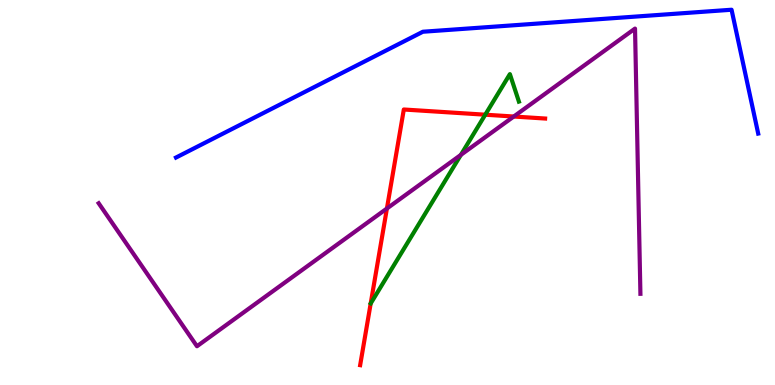[{'lines': ['blue', 'red'], 'intersections': []}, {'lines': ['green', 'red'], 'intersections': [{'x': 6.26, 'y': 7.02}]}, {'lines': ['purple', 'red'], 'intersections': [{'x': 4.99, 'y': 4.58}, {'x': 6.63, 'y': 6.97}]}, {'lines': ['blue', 'green'], 'intersections': []}, {'lines': ['blue', 'purple'], 'intersections': []}, {'lines': ['green', 'purple'], 'intersections': [{'x': 5.95, 'y': 5.98}]}]